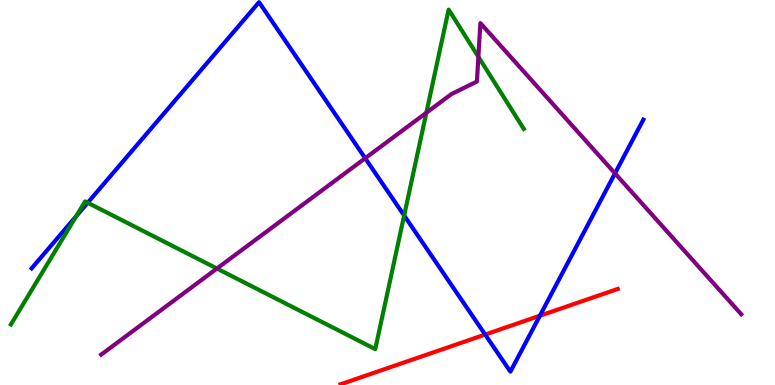[{'lines': ['blue', 'red'], 'intersections': [{'x': 6.26, 'y': 1.31}, {'x': 6.97, 'y': 1.8}]}, {'lines': ['green', 'red'], 'intersections': []}, {'lines': ['purple', 'red'], 'intersections': []}, {'lines': ['blue', 'green'], 'intersections': [{'x': 0.984, 'y': 4.39}, {'x': 1.13, 'y': 4.73}, {'x': 5.21, 'y': 4.4}]}, {'lines': ['blue', 'purple'], 'intersections': [{'x': 4.71, 'y': 5.89}, {'x': 7.94, 'y': 5.5}]}, {'lines': ['green', 'purple'], 'intersections': [{'x': 2.8, 'y': 3.03}, {'x': 5.5, 'y': 7.07}, {'x': 6.17, 'y': 8.52}]}]